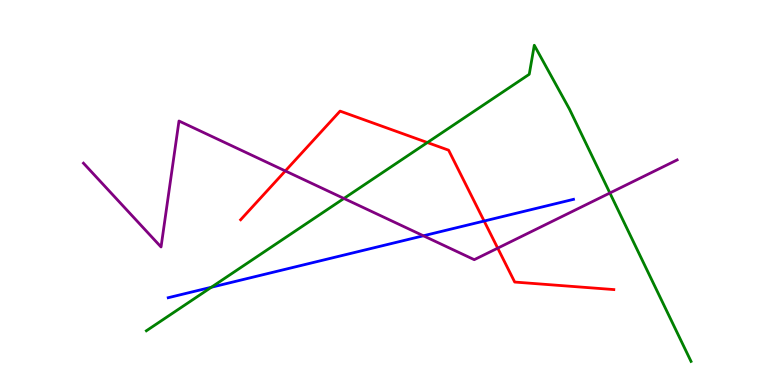[{'lines': ['blue', 'red'], 'intersections': [{'x': 6.25, 'y': 4.26}]}, {'lines': ['green', 'red'], 'intersections': [{'x': 5.51, 'y': 6.3}]}, {'lines': ['purple', 'red'], 'intersections': [{'x': 3.68, 'y': 5.56}, {'x': 6.42, 'y': 3.55}]}, {'lines': ['blue', 'green'], 'intersections': [{'x': 2.73, 'y': 2.54}]}, {'lines': ['blue', 'purple'], 'intersections': [{'x': 5.46, 'y': 3.88}]}, {'lines': ['green', 'purple'], 'intersections': [{'x': 4.44, 'y': 4.85}, {'x': 7.87, 'y': 4.99}]}]